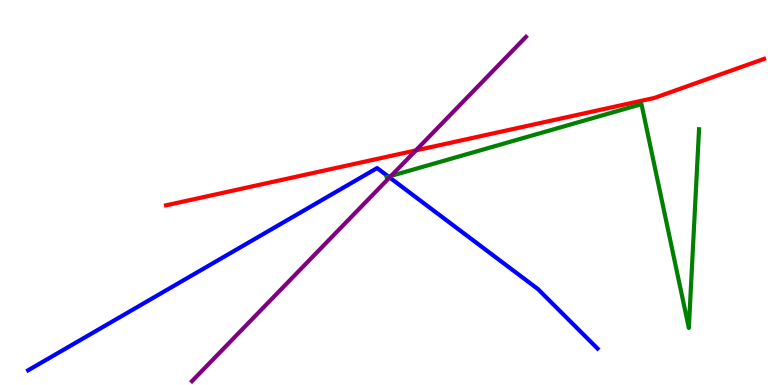[{'lines': ['blue', 'red'], 'intersections': []}, {'lines': ['green', 'red'], 'intersections': []}, {'lines': ['purple', 'red'], 'intersections': [{'x': 5.37, 'y': 6.09}]}, {'lines': ['blue', 'green'], 'intersections': [{'x': 5.01, 'y': 5.41}]}, {'lines': ['blue', 'purple'], 'intersections': [{'x': 5.03, 'y': 5.39}]}, {'lines': ['green', 'purple'], 'intersections': [{'x': 5.05, 'y': 5.43}]}]